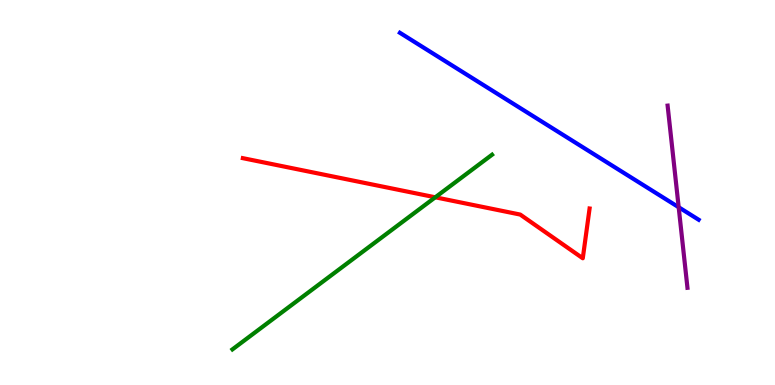[{'lines': ['blue', 'red'], 'intersections': []}, {'lines': ['green', 'red'], 'intersections': [{'x': 5.62, 'y': 4.88}]}, {'lines': ['purple', 'red'], 'intersections': []}, {'lines': ['blue', 'green'], 'intersections': []}, {'lines': ['blue', 'purple'], 'intersections': [{'x': 8.76, 'y': 4.62}]}, {'lines': ['green', 'purple'], 'intersections': []}]